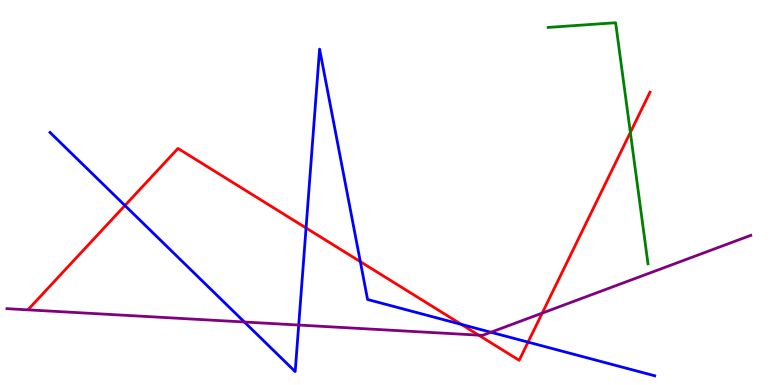[{'lines': ['blue', 'red'], 'intersections': [{'x': 1.61, 'y': 4.66}, {'x': 3.95, 'y': 4.08}, {'x': 4.65, 'y': 3.2}, {'x': 5.95, 'y': 1.57}, {'x': 6.81, 'y': 1.11}]}, {'lines': ['green', 'red'], 'intersections': [{'x': 8.13, 'y': 6.56}]}, {'lines': ['purple', 'red'], 'intersections': [{'x': 6.18, 'y': 1.29}, {'x': 7.0, 'y': 1.87}]}, {'lines': ['blue', 'green'], 'intersections': []}, {'lines': ['blue', 'purple'], 'intersections': [{'x': 3.15, 'y': 1.64}, {'x': 3.85, 'y': 1.56}, {'x': 6.33, 'y': 1.37}]}, {'lines': ['green', 'purple'], 'intersections': []}]